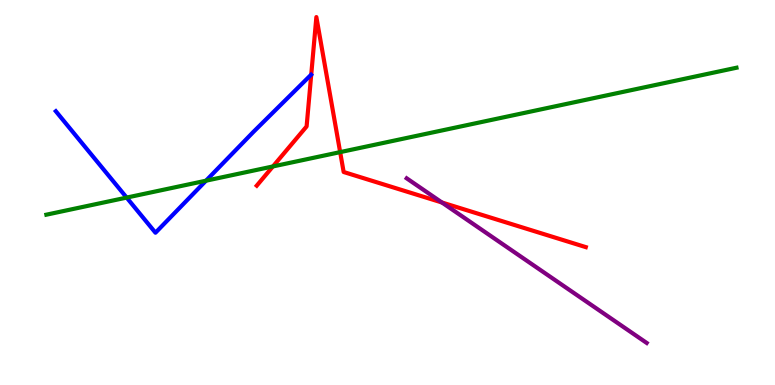[{'lines': ['blue', 'red'], 'intersections': []}, {'lines': ['green', 'red'], 'intersections': [{'x': 3.52, 'y': 5.68}, {'x': 4.39, 'y': 6.05}]}, {'lines': ['purple', 'red'], 'intersections': [{'x': 5.7, 'y': 4.74}]}, {'lines': ['blue', 'green'], 'intersections': [{'x': 1.63, 'y': 4.87}, {'x': 2.66, 'y': 5.31}]}, {'lines': ['blue', 'purple'], 'intersections': []}, {'lines': ['green', 'purple'], 'intersections': []}]